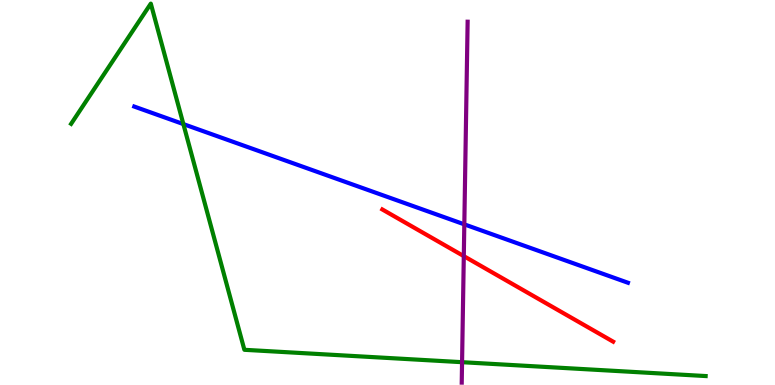[{'lines': ['blue', 'red'], 'intersections': []}, {'lines': ['green', 'red'], 'intersections': []}, {'lines': ['purple', 'red'], 'intersections': [{'x': 5.98, 'y': 3.35}]}, {'lines': ['blue', 'green'], 'intersections': [{'x': 2.37, 'y': 6.78}]}, {'lines': ['blue', 'purple'], 'intersections': [{'x': 5.99, 'y': 4.17}]}, {'lines': ['green', 'purple'], 'intersections': [{'x': 5.96, 'y': 0.592}]}]